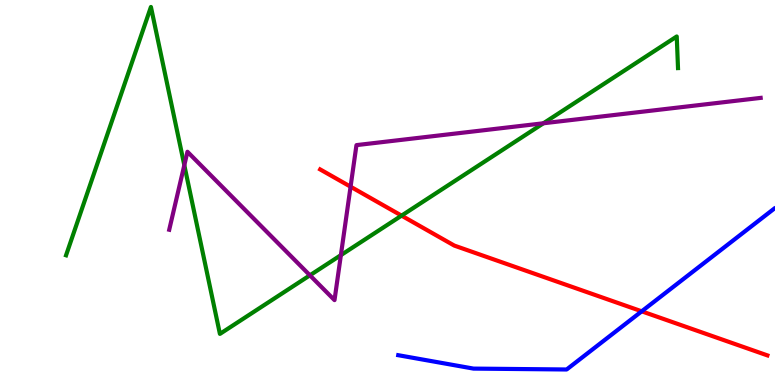[{'lines': ['blue', 'red'], 'intersections': [{'x': 8.28, 'y': 1.91}]}, {'lines': ['green', 'red'], 'intersections': [{'x': 5.18, 'y': 4.4}]}, {'lines': ['purple', 'red'], 'intersections': [{'x': 4.52, 'y': 5.15}]}, {'lines': ['blue', 'green'], 'intersections': []}, {'lines': ['blue', 'purple'], 'intersections': []}, {'lines': ['green', 'purple'], 'intersections': [{'x': 2.38, 'y': 5.71}, {'x': 4.0, 'y': 2.85}, {'x': 4.4, 'y': 3.37}, {'x': 7.01, 'y': 6.8}]}]